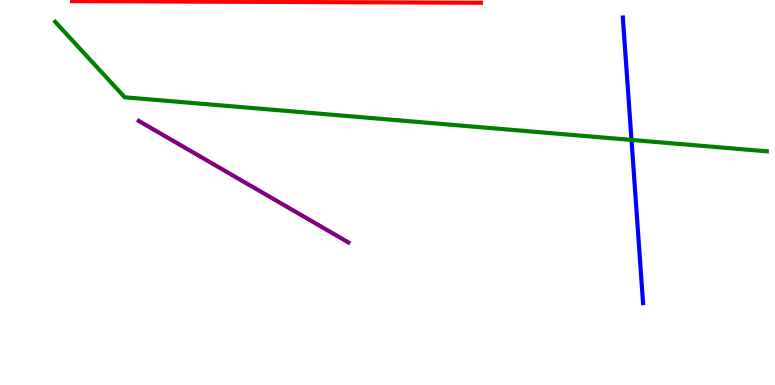[{'lines': ['blue', 'red'], 'intersections': []}, {'lines': ['green', 'red'], 'intersections': []}, {'lines': ['purple', 'red'], 'intersections': []}, {'lines': ['blue', 'green'], 'intersections': [{'x': 8.15, 'y': 6.37}]}, {'lines': ['blue', 'purple'], 'intersections': []}, {'lines': ['green', 'purple'], 'intersections': []}]